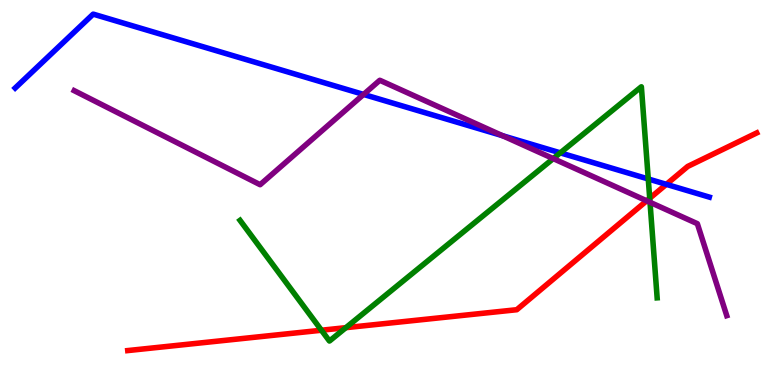[{'lines': ['blue', 'red'], 'intersections': [{'x': 8.6, 'y': 5.21}]}, {'lines': ['green', 'red'], 'intersections': [{'x': 4.15, 'y': 1.42}, {'x': 4.46, 'y': 1.49}, {'x': 8.38, 'y': 4.85}]}, {'lines': ['purple', 'red'], 'intersections': [{'x': 8.34, 'y': 4.78}]}, {'lines': ['blue', 'green'], 'intersections': [{'x': 7.23, 'y': 6.03}, {'x': 8.36, 'y': 5.35}]}, {'lines': ['blue', 'purple'], 'intersections': [{'x': 4.69, 'y': 7.55}, {'x': 6.48, 'y': 6.48}]}, {'lines': ['green', 'purple'], 'intersections': [{'x': 7.14, 'y': 5.88}, {'x': 8.39, 'y': 4.75}]}]